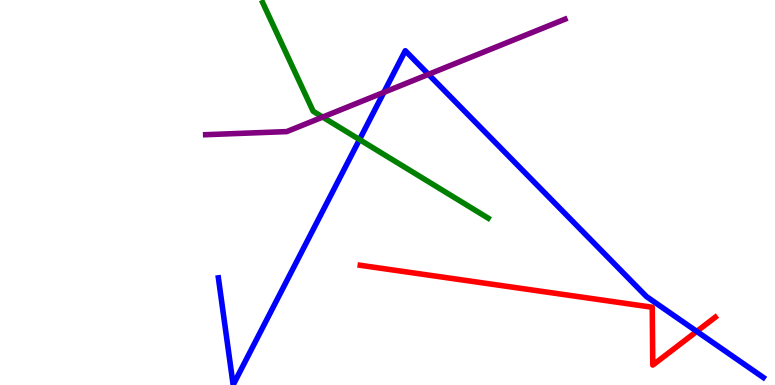[{'lines': ['blue', 'red'], 'intersections': [{'x': 8.99, 'y': 1.39}]}, {'lines': ['green', 'red'], 'intersections': []}, {'lines': ['purple', 'red'], 'intersections': []}, {'lines': ['blue', 'green'], 'intersections': [{'x': 4.64, 'y': 6.37}]}, {'lines': ['blue', 'purple'], 'intersections': [{'x': 4.95, 'y': 7.6}, {'x': 5.53, 'y': 8.07}]}, {'lines': ['green', 'purple'], 'intersections': [{'x': 4.16, 'y': 6.96}]}]